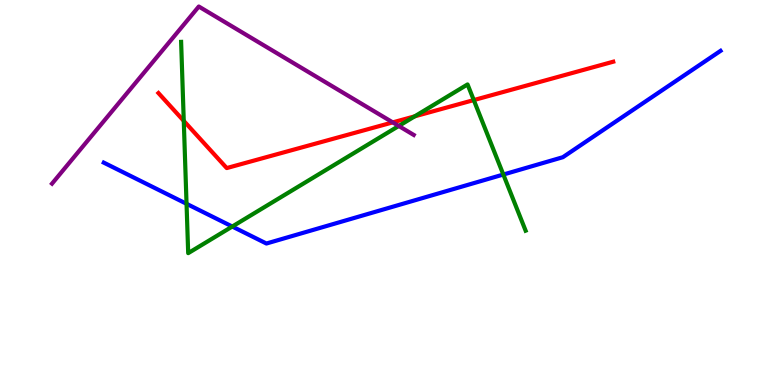[{'lines': ['blue', 'red'], 'intersections': []}, {'lines': ['green', 'red'], 'intersections': [{'x': 2.37, 'y': 6.86}, {'x': 5.35, 'y': 6.98}, {'x': 6.11, 'y': 7.4}]}, {'lines': ['purple', 'red'], 'intersections': [{'x': 5.07, 'y': 6.82}]}, {'lines': ['blue', 'green'], 'intersections': [{'x': 2.41, 'y': 4.71}, {'x': 3.0, 'y': 4.12}, {'x': 6.49, 'y': 5.47}]}, {'lines': ['blue', 'purple'], 'intersections': []}, {'lines': ['green', 'purple'], 'intersections': [{'x': 5.15, 'y': 6.73}]}]